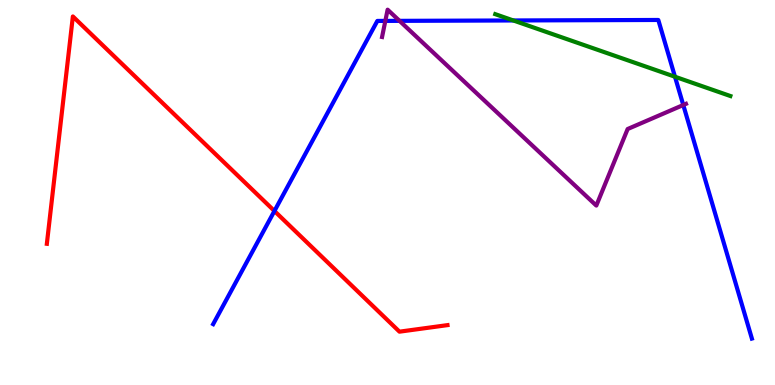[{'lines': ['blue', 'red'], 'intersections': [{'x': 3.54, 'y': 4.52}]}, {'lines': ['green', 'red'], 'intersections': []}, {'lines': ['purple', 'red'], 'intersections': []}, {'lines': ['blue', 'green'], 'intersections': [{'x': 6.62, 'y': 9.47}, {'x': 8.71, 'y': 8.01}]}, {'lines': ['blue', 'purple'], 'intersections': [{'x': 4.97, 'y': 9.46}, {'x': 5.16, 'y': 9.46}, {'x': 8.82, 'y': 7.27}]}, {'lines': ['green', 'purple'], 'intersections': []}]